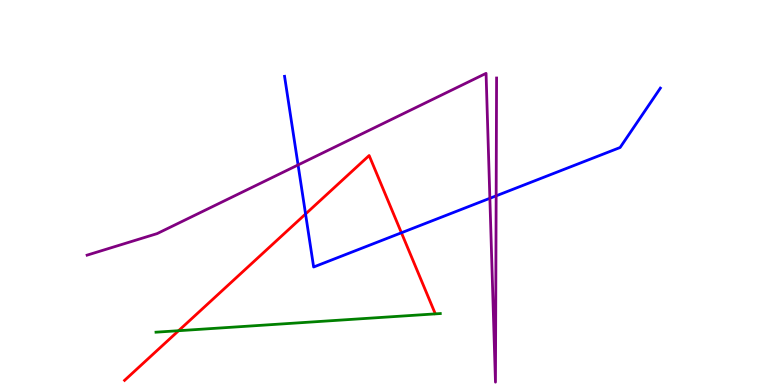[{'lines': ['blue', 'red'], 'intersections': [{'x': 3.94, 'y': 4.44}, {'x': 5.18, 'y': 3.95}]}, {'lines': ['green', 'red'], 'intersections': [{'x': 2.3, 'y': 1.41}]}, {'lines': ['purple', 'red'], 'intersections': []}, {'lines': ['blue', 'green'], 'intersections': []}, {'lines': ['blue', 'purple'], 'intersections': [{'x': 3.85, 'y': 5.72}, {'x': 6.32, 'y': 4.85}, {'x': 6.4, 'y': 4.91}]}, {'lines': ['green', 'purple'], 'intersections': []}]